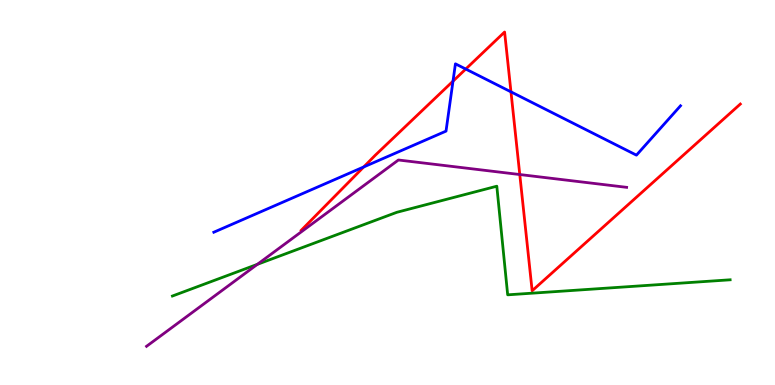[{'lines': ['blue', 'red'], 'intersections': [{'x': 4.69, 'y': 5.66}, {'x': 5.85, 'y': 7.89}, {'x': 6.01, 'y': 8.21}, {'x': 6.59, 'y': 7.61}]}, {'lines': ['green', 'red'], 'intersections': []}, {'lines': ['purple', 'red'], 'intersections': [{'x': 6.71, 'y': 5.47}]}, {'lines': ['blue', 'green'], 'intersections': []}, {'lines': ['blue', 'purple'], 'intersections': []}, {'lines': ['green', 'purple'], 'intersections': [{'x': 3.32, 'y': 3.13}]}]